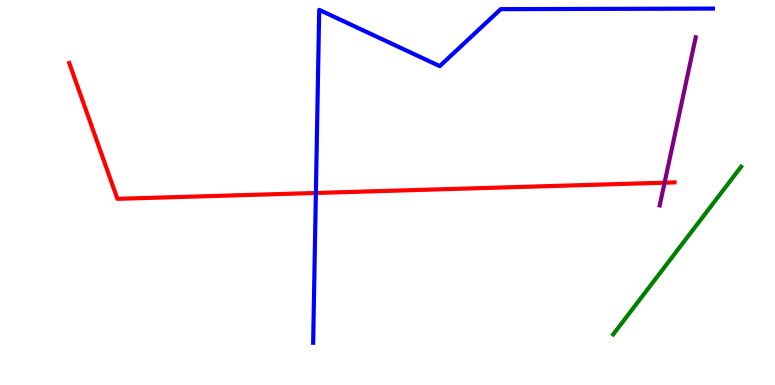[{'lines': ['blue', 'red'], 'intersections': [{'x': 4.08, 'y': 4.99}]}, {'lines': ['green', 'red'], 'intersections': []}, {'lines': ['purple', 'red'], 'intersections': [{'x': 8.58, 'y': 5.25}]}, {'lines': ['blue', 'green'], 'intersections': []}, {'lines': ['blue', 'purple'], 'intersections': []}, {'lines': ['green', 'purple'], 'intersections': []}]